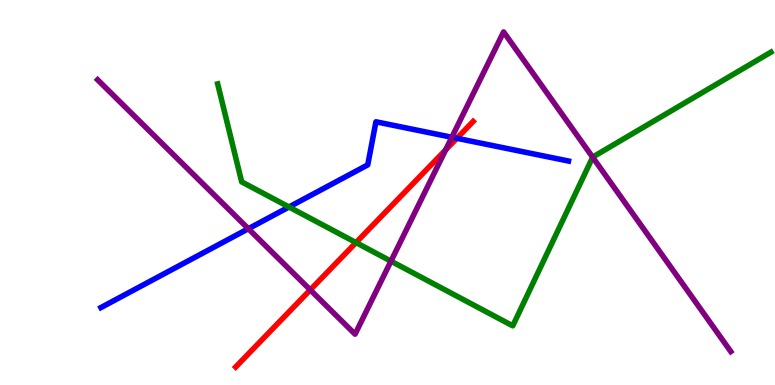[{'lines': ['blue', 'red'], 'intersections': [{'x': 5.9, 'y': 6.41}]}, {'lines': ['green', 'red'], 'intersections': [{'x': 4.59, 'y': 3.7}]}, {'lines': ['purple', 'red'], 'intersections': [{'x': 4.0, 'y': 2.47}, {'x': 5.75, 'y': 6.11}]}, {'lines': ['blue', 'green'], 'intersections': [{'x': 3.73, 'y': 4.62}]}, {'lines': ['blue', 'purple'], 'intersections': [{'x': 3.2, 'y': 4.06}, {'x': 5.83, 'y': 6.43}]}, {'lines': ['green', 'purple'], 'intersections': [{'x': 5.04, 'y': 3.22}, {'x': 7.65, 'y': 5.92}]}]